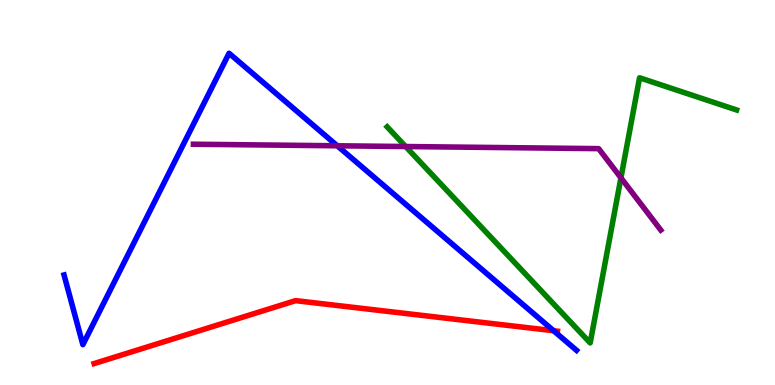[{'lines': ['blue', 'red'], 'intersections': [{'x': 7.14, 'y': 1.41}]}, {'lines': ['green', 'red'], 'intersections': []}, {'lines': ['purple', 'red'], 'intersections': []}, {'lines': ['blue', 'green'], 'intersections': []}, {'lines': ['blue', 'purple'], 'intersections': [{'x': 4.35, 'y': 6.21}]}, {'lines': ['green', 'purple'], 'intersections': [{'x': 5.23, 'y': 6.19}, {'x': 8.01, 'y': 5.38}]}]